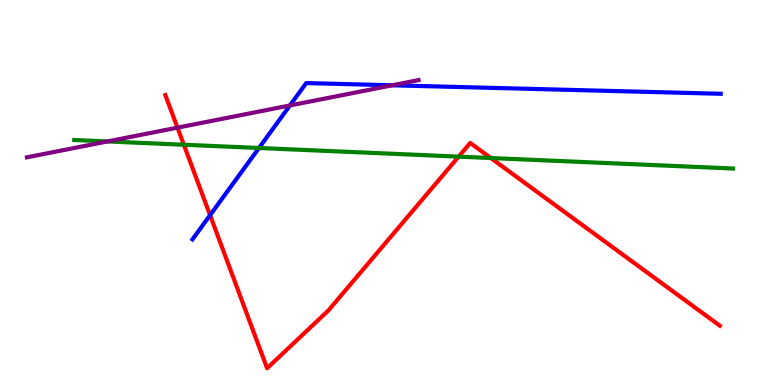[{'lines': ['blue', 'red'], 'intersections': [{'x': 2.71, 'y': 4.41}]}, {'lines': ['green', 'red'], 'intersections': [{'x': 2.37, 'y': 6.24}, {'x': 5.92, 'y': 5.93}, {'x': 6.33, 'y': 5.9}]}, {'lines': ['purple', 'red'], 'intersections': [{'x': 2.29, 'y': 6.68}]}, {'lines': ['blue', 'green'], 'intersections': [{'x': 3.34, 'y': 6.16}]}, {'lines': ['blue', 'purple'], 'intersections': [{'x': 3.74, 'y': 7.26}, {'x': 5.06, 'y': 7.78}]}, {'lines': ['green', 'purple'], 'intersections': [{'x': 1.39, 'y': 6.33}]}]